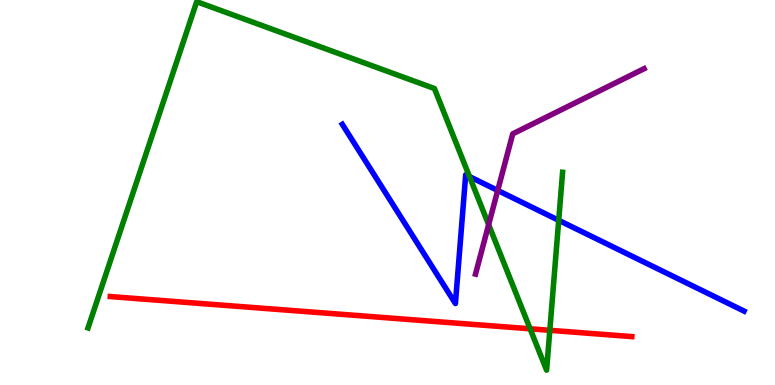[{'lines': ['blue', 'red'], 'intersections': []}, {'lines': ['green', 'red'], 'intersections': [{'x': 6.84, 'y': 1.46}, {'x': 7.09, 'y': 1.42}]}, {'lines': ['purple', 'red'], 'intersections': []}, {'lines': ['blue', 'green'], 'intersections': [{'x': 6.06, 'y': 5.41}, {'x': 7.21, 'y': 4.28}]}, {'lines': ['blue', 'purple'], 'intersections': [{'x': 6.42, 'y': 5.05}]}, {'lines': ['green', 'purple'], 'intersections': [{'x': 6.3, 'y': 4.16}]}]